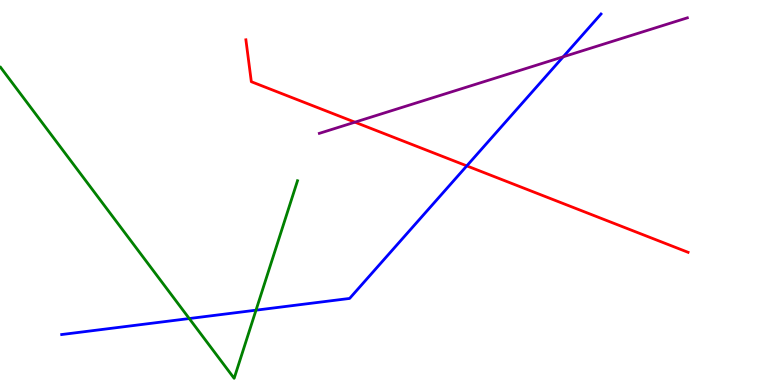[{'lines': ['blue', 'red'], 'intersections': [{'x': 6.02, 'y': 5.69}]}, {'lines': ['green', 'red'], 'intersections': []}, {'lines': ['purple', 'red'], 'intersections': [{'x': 4.58, 'y': 6.83}]}, {'lines': ['blue', 'green'], 'intersections': [{'x': 2.44, 'y': 1.73}, {'x': 3.3, 'y': 1.94}]}, {'lines': ['blue', 'purple'], 'intersections': [{'x': 7.27, 'y': 8.52}]}, {'lines': ['green', 'purple'], 'intersections': []}]